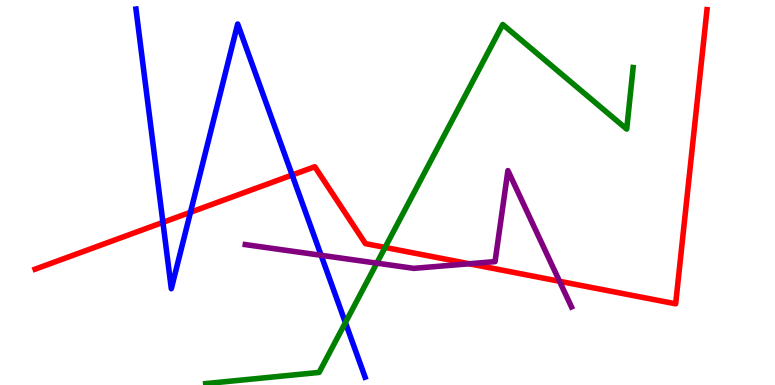[{'lines': ['blue', 'red'], 'intersections': [{'x': 2.1, 'y': 4.22}, {'x': 2.46, 'y': 4.49}, {'x': 3.77, 'y': 5.45}]}, {'lines': ['green', 'red'], 'intersections': [{'x': 4.97, 'y': 3.57}]}, {'lines': ['purple', 'red'], 'intersections': [{'x': 6.05, 'y': 3.15}, {'x': 7.22, 'y': 2.69}]}, {'lines': ['blue', 'green'], 'intersections': [{'x': 4.46, 'y': 1.62}]}, {'lines': ['blue', 'purple'], 'intersections': [{'x': 4.14, 'y': 3.37}]}, {'lines': ['green', 'purple'], 'intersections': [{'x': 4.86, 'y': 3.17}]}]